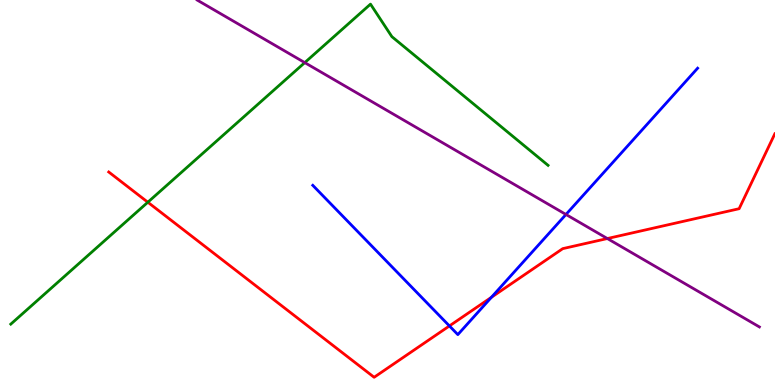[{'lines': ['blue', 'red'], 'intersections': [{'x': 5.8, 'y': 1.53}, {'x': 6.34, 'y': 2.28}]}, {'lines': ['green', 'red'], 'intersections': [{'x': 1.91, 'y': 4.75}]}, {'lines': ['purple', 'red'], 'intersections': [{'x': 7.84, 'y': 3.8}]}, {'lines': ['blue', 'green'], 'intersections': []}, {'lines': ['blue', 'purple'], 'intersections': [{'x': 7.3, 'y': 4.43}]}, {'lines': ['green', 'purple'], 'intersections': [{'x': 3.93, 'y': 8.37}]}]